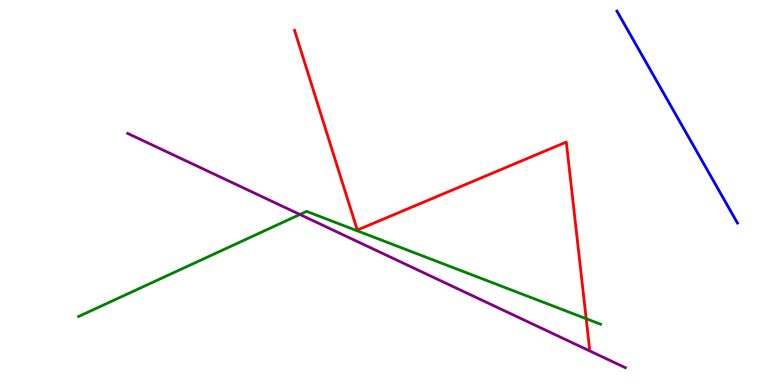[{'lines': ['blue', 'red'], 'intersections': []}, {'lines': ['green', 'red'], 'intersections': [{'x': 7.56, 'y': 1.72}]}, {'lines': ['purple', 'red'], 'intersections': []}, {'lines': ['blue', 'green'], 'intersections': []}, {'lines': ['blue', 'purple'], 'intersections': []}, {'lines': ['green', 'purple'], 'intersections': [{'x': 3.87, 'y': 4.43}]}]